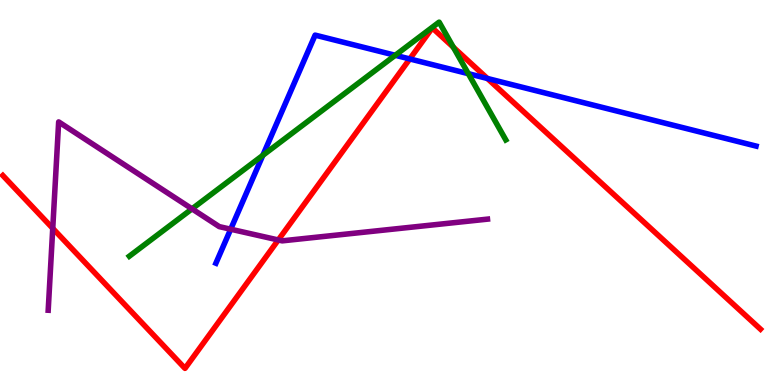[{'lines': ['blue', 'red'], 'intersections': [{'x': 5.29, 'y': 8.47}, {'x': 6.29, 'y': 7.96}]}, {'lines': ['green', 'red'], 'intersections': [{'x': 5.85, 'y': 8.77}]}, {'lines': ['purple', 'red'], 'intersections': [{'x': 0.681, 'y': 4.07}, {'x': 3.59, 'y': 3.77}]}, {'lines': ['blue', 'green'], 'intersections': [{'x': 3.39, 'y': 5.97}, {'x': 5.1, 'y': 8.56}, {'x': 6.04, 'y': 8.09}]}, {'lines': ['blue', 'purple'], 'intersections': [{'x': 2.98, 'y': 4.05}]}, {'lines': ['green', 'purple'], 'intersections': [{'x': 2.48, 'y': 4.58}]}]